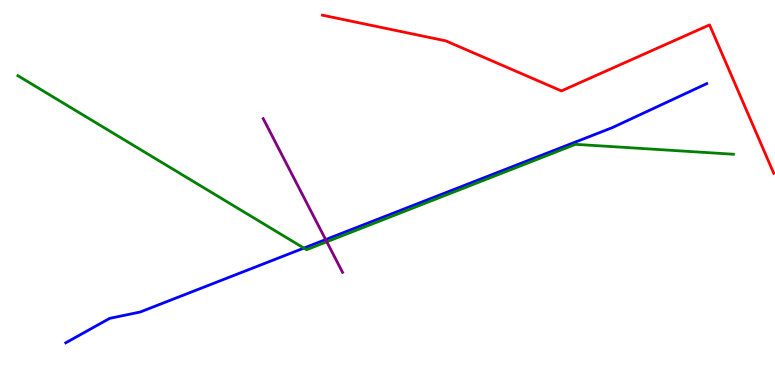[{'lines': ['blue', 'red'], 'intersections': []}, {'lines': ['green', 'red'], 'intersections': []}, {'lines': ['purple', 'red'], 'intersections': []}, {'lines': ['blue', 'green'], 'intersections': [{'x': 3.92, 'y': 3.56}]}, {'lines': ['blue', 'purple'], 'intersections': [{'x': 4.2, 'y': 3.78}]}, {'lines': ['green', 'purple'], 'intersections': [{'x': 4.22, 'y': 3.72}]}]